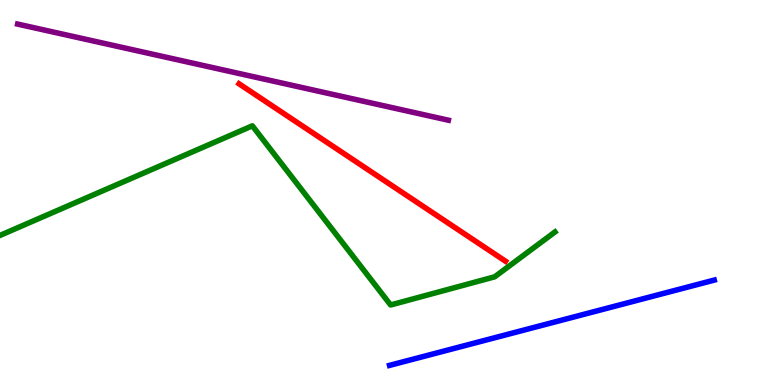[{'lines': ['blue', 'red'], 'intersections': []}, {'lines': ['green', 'red'], 'intersections': []}, {'lines': ['purple', 'red'], 'intersections': []}, {'lines': ['blue', 'green'], 'intersections': []}, {'lines': ['blue', 'purple'], 'intersections': []}, {'lines': ['green', 'purple'], 'intersections': []}]